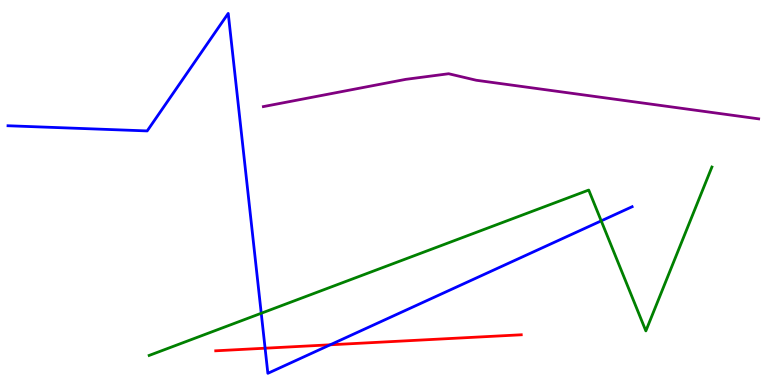[{'lines': ['blue', 'red'], 'intersections': [{'x': 3.42, 'y': 0.956}, {'x': 4.26, 'y': 1.04}]}, {'lines': ['green', 'red'], 'intersections': []}, {'lines': ['purple', 'red'], 'intersections': []}, {'lines': ['blue', 'green'], 'intersections': [{'x': 3.37, 'y': 1.86}, {'x': 7.76, 'y': 4.26}]}, {'lines': ['blue', 'purple'], 'intersections': []}, {'lines': ['green', 'purple'], 'intersections': []}]